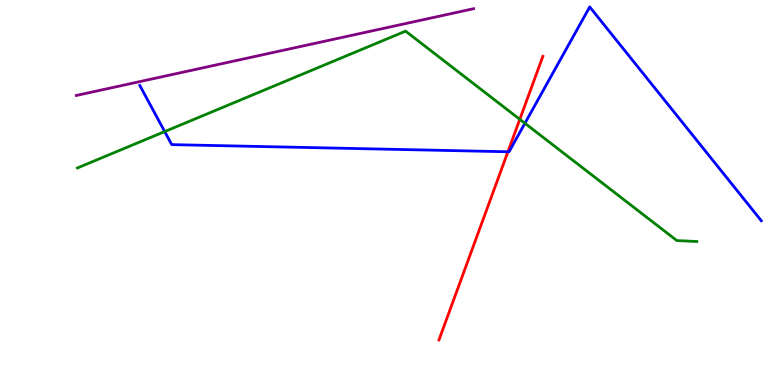[{'lines': ['blue', 'red'], 'intersections': [{'x': 6.55, 'y': 6.06}]}, {'lines': ['green', 'red'], 'intersections': [{'x': 6.71, 'y': 6.9}]}, {'lines': ['purple', 'red'], 'intersections': []}, {'lines': ['blue', 'green'], 'intersections': [{'x': 2.13, 'y': 6.58}, {'x': 6.77, 'y': 6.8}]}, {'lines': ['blue', 'purple'], 'intersections': []}, {'lines': ['green', 'purple'], 'intersections': []}]